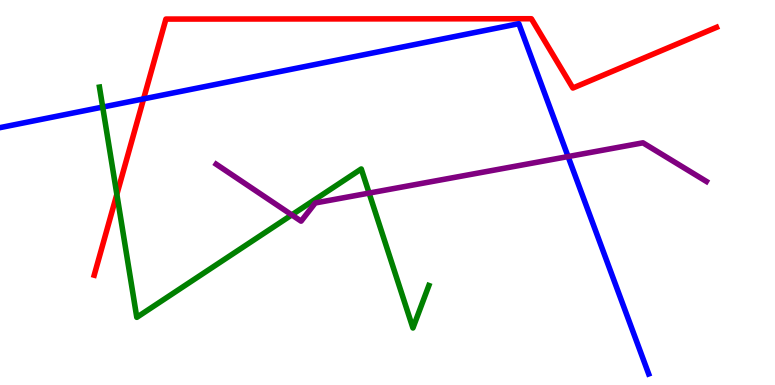[{'lines': ['blue', 'red'], 'intersections': [{'x': 1.85, 'y': 7.43}]}, {'lines': ['green', 'red'], 'intersections': [{'x': 1.51, 'y': 4.95}]}, {'lines': ['purple', 'red'], 'intersections': []}, {'lines': ['blue', 'green'], 'intersections': [{'x': 1.33, 'y': 7.22}]}, {'lines': ['blue', 'purple'], 'intersections': [{'x': 7.33, 'y': 5.93}]}, {'lines': ['green', 'purple'], 'intersections': [{'x': 3.76, 'y': 4.42}, {'x': 4.76, 'y': 4.98}]}]